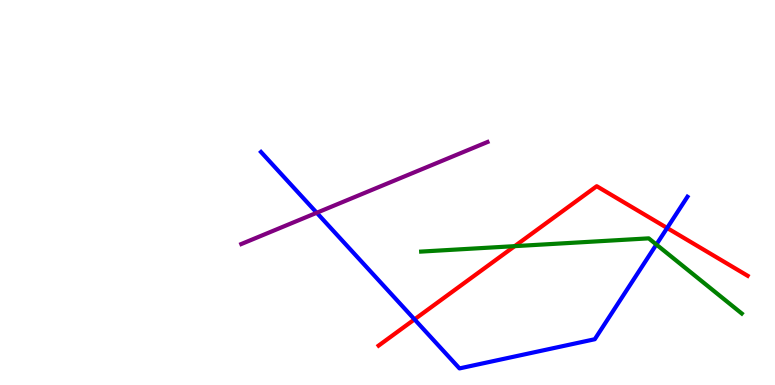[{'lines': ['blue', 'red'], 'intersections': [{'x': 5.35, 'y': 1.7}, {'x': 8.61, 'y': 4.08}]}, {'lines': ['green', 'red'], 'intersections': [{'x': 6.64, 'y': 3.61}]}, {'lines': ['purple', 'red'], 'intersections': []}, {'lines': ['blue', 'green'], 'intersections': [{'x': 8.47, 'y': 3.65}]}, {'lines': ['blue', 'purple'], 'intersections': [{'x': 4.09, 'y': 4.47}]}, {'lines': ['green', 'purple'], 'intersections': []}]